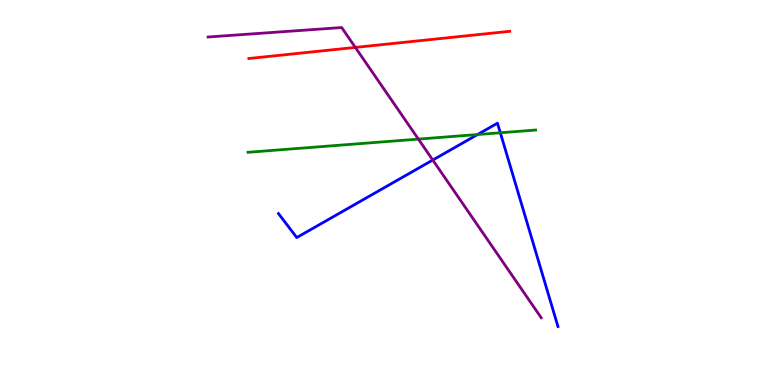[{'lines': ['blue', 'red'], 'intersections': []}, {'lines': ['green', 'red'], 'intersections': []}, {'lines': ['purple', 'red'], 'intersections': [{'x': 4.58, 'y': 8.77}]}, {'lines': ['blue', 'green'], 'intersections': [{'x': 6.16, 'y': 6.51}, {'x': 6.46, 'y': 6.55}]}, {'lines': ['blue', 'purple'], 'intersections': [{'x': 5.58, 'y': 5.84}]}, {'lines': ['green', 'purple'], 'intersections': [{'x': 5.4, 'y': 6.39}]}]